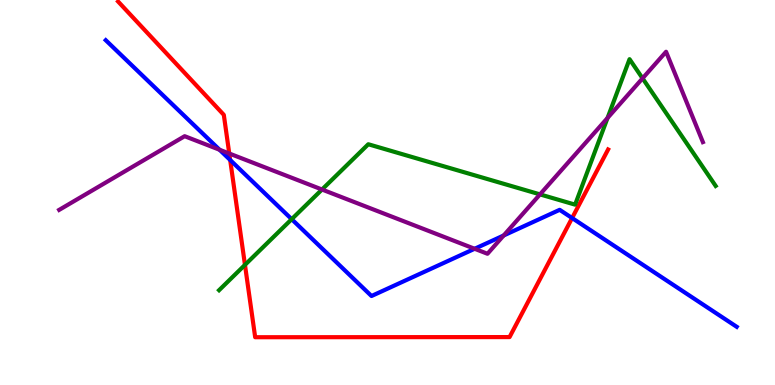[{'lines': ['blue', 'red'], 'intersections': [{'x': 2.97, 'y': 5.84}, {'x': 7.38, 'y': 4.34}]}, {'lines': ['green', 'red'], 'intersections': [{'x': 3.16, 'y': 3.12}]}, {'lines': ['purple', 'red'], 'intersections': [{'x': 2.96, 'y': 6.01}]}, {'lines': ['blue', 'green'], 'intersections': [{'x': 3.76, 'y': 4.31}]}, {'lines': ['blue', 'purple'], 'intersections': [{'x': 2.83, 'y': 6.11}, {'x': 6.12, 'y': 3.54}, {'x': 6.5, 'y': 3.88}]}, {'lines': ['green', 'purple'], 'intersections': [{'x': 4.15, 'y': 5.08}, {'x': 6.97, 'y': 4.95}, {'x': 7.84, 'y': 6.94}, {'x': 8.29, 'y': 7.97}]}]